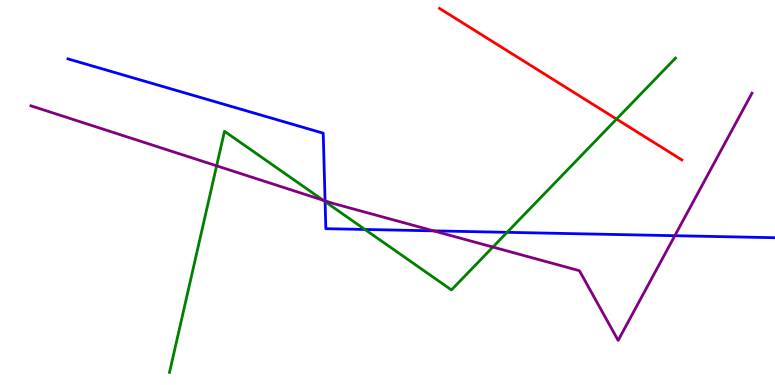[{'lines': ['blue', 'red'], 'intersections': []}, {'lines': ['green', 'red'], 'intersections': [{'x': 7.96, 'y': 6.91}]}, {'lines': ['purple', 'red'], 'intersections': []}, {'lines': ['blue', 'green'], 'intersections': [{'x': 4.19, 'y': 4.76}, {'x': 4.71, 'y': 4.04}, {'x': 6.54, 'y': 3.97}]}, {'lines': ['blue', 'purple'], 'intersections': [{'x': 4.19, 'y': 4.78}, {'x': 5.59, 'y': 4.0}, {'x': 8.71, 'y': 3.88}]}, {'lines': ['green', 'purple'], 'intersections': [{'x': 2.8, 'y': 5.69}, {'x': 4.17, 'y': 4.8}, {'x': 6.36, 'y': 3.58}]}]